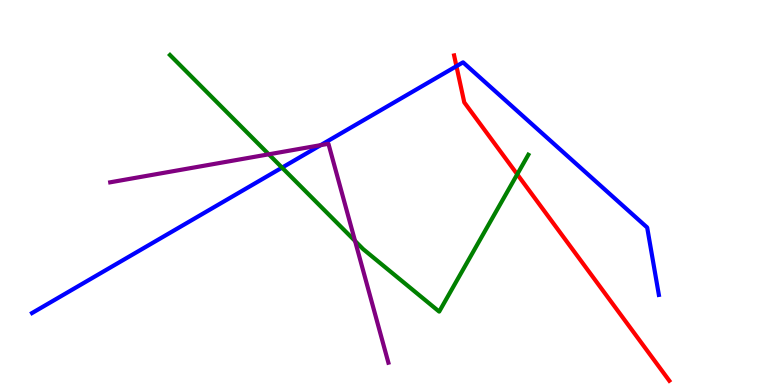[{'lines': ['blue', 'red'], 'intersections': [{'x': 5.89, 'y': 8.28}]}, {'lines': ['green', 'red'], 'intersections': [{'x': 6.67, 'y': 5.47}]}, {'lines': ['purple', 'red'], 'intersections': []}, {'lines': ['blue', 'green'], 'intersections': [{'x': 3.64, 'y': 5.65}]}, {'lines': ['blue', 'purple'], 'intersections': [{'x': 4.14, 'y': 6.23}]}, {'lines': ['green', 'purple'], 'intersections': [{'x': 3.47, 'y': 5.99}, {'x': 4.58, 'y': 3.74}]}]